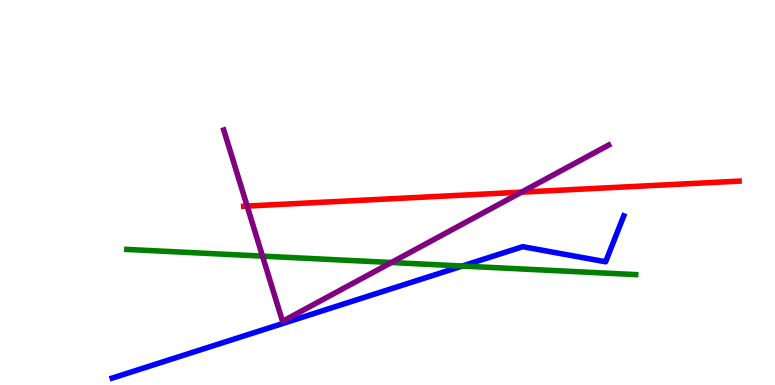[{'lines': ['blue', 'red'], 'intersections': []}, {'lines': ['green', 'red'], 'intersections': []}, {'lines': ['purple', 'red'], 'intersections': [{'x': 3.19, 'y': 4.65}, {'x': 6.73, 'y': 5.01}]}, {'lines': ['blue', 'green'], 'intersections': [{'x': 5.97, 'y': 3.09}]}, {'lines': ['blue', 'purple'], 'intersections': []}, {'lines': ['green', 'purple'], 'intersections': [{'x': 3.39, 'y': 3.35}, {'x': 5.05, 'y': 3.18}]}]